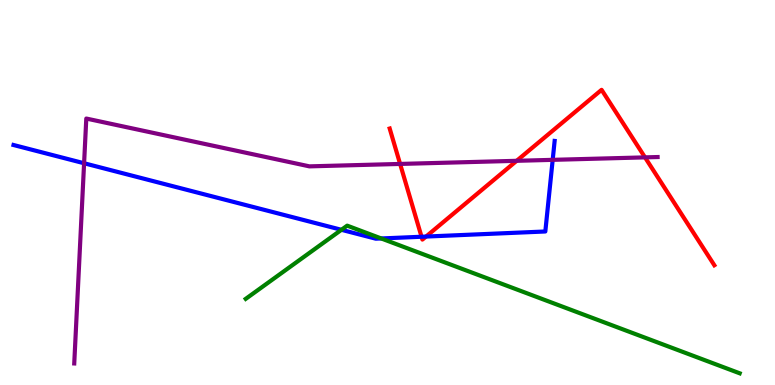[{'lines': ['blue', 'red'], 'intersections': [{'x': 5.44, 'y': 3.85}, {'x': 5.5, 'y': 3.86}]}, {'lines': ['green', 'red'], 'intersections': []}, {'lines': ['purple', 'red'], 'intersections': [{'x': 5.16, 'y': 5.74}, {'x': 6.67, 'y': 5.82}, {'x': 8.32, 'y': 5.91}]}, {'lines': ['blue', 'green'], 'intersections': [{'x': 4.41, 'y': 4.03}, {'x': 4.92, 'y': 3.81}]}, {'lines': ['blue', 'purple'], 'intersections': [{'x': 1.09, 'y': 5.76}, {'x': 7.13, 'y': 5.85}]}, {'lines': ['green', 'purple'], 'intersections': []}]